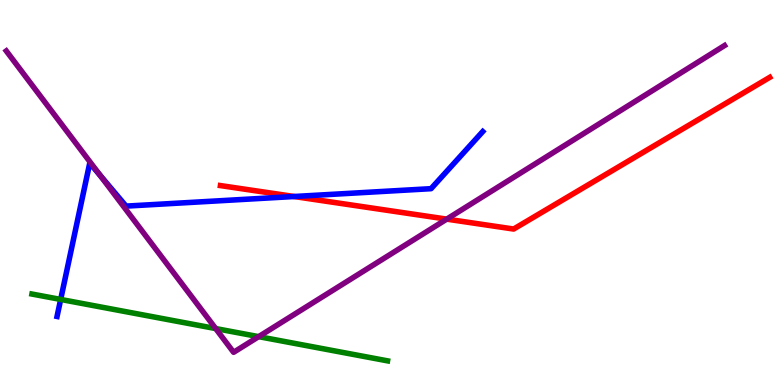[{'lines': ['blue', 'red'], 'intersections': [{'x': 3.8, 'y': 4.9}]}, {'lines': ['green', 'red'], 'intersections': []}, {'lines': ['purple', 'red'], 'intersections': [{'x': 5.76, 'y': 4.31}]}, {'lines': ['blue', 'green'], 'intersections': [{'x': 0.783, 'y': 2.22}]}, {'lines': ['blue', 'purple'], 'intersections': [{'x': 1.29, 'y': 5.45}]}, {'lines': ['green', 'purple'], 'intersections': [{'x': 2.78, 'y': 1.47}, {'x': 3.34, 'y': 1.26}]}]